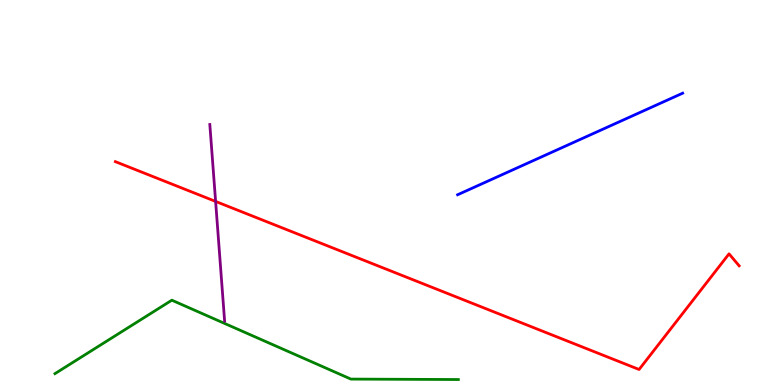[{'lines': ['blue', 'red'], 'intersections': []}, {'lines': ['green', 'red'], 'intersections': []}, {'lines': ['purple', 'red'], 'intersections': [{'x': 2.78, 'y': 4.77}]}, {'lines': ['blue', 'green'], 'intersections': []}, {'lines': ['blue', 'purple'], 'intersections': []}, {'lines': ['green', 'purple'], 'intersections': []}]